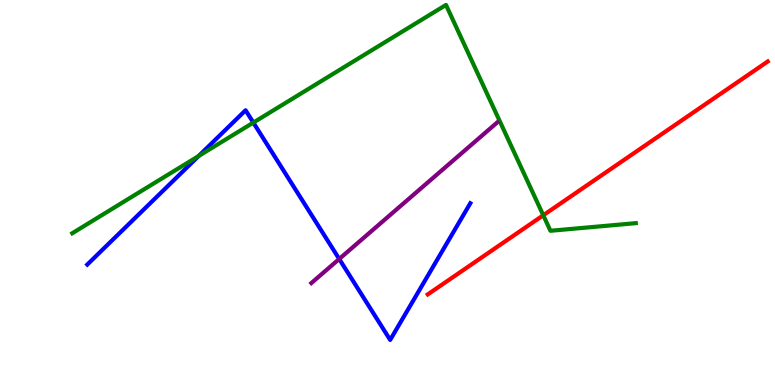[{'lines': ['blue', 'red'], 'intersections': []}, {'lines': ['green', 'red'], 'intersections': [{'x': 7.01, 'y': 4.41}]}, {'lines': ['purple', 'red'], 'intersections': []}, {'lines': ['blue', 'green'], 'intersections': [{'x': 2.56, 'y': 5.95}, {'x': 3.27, 'y': 6.82}]}, {'lines': ['blue', 'purple'], 'intersections': [{'x': 4.38, 'y': 3.27}]}, {'lines': ['green', 'purple'], 'intersections': []}]